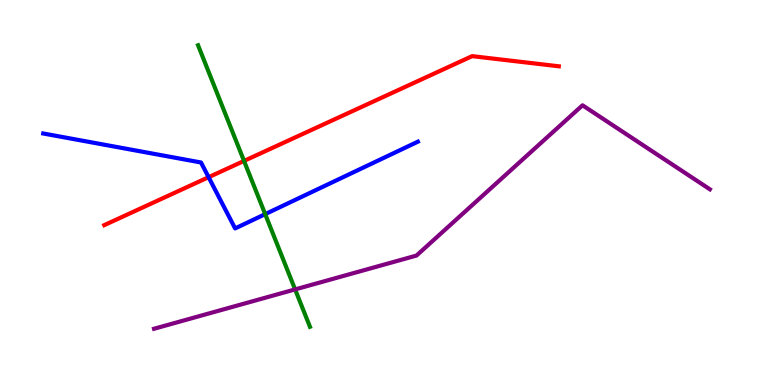[{'lines': ['blue', 'red'], 'intersections': [{'x': 2.69, 'y': 5.4}]}, {'lines': ['green', 'red'], 'intersections': [{'x': 3.15, 'y': 5.82}]}, {'lines': ['purple', 'red'], 'intersections': []}, {'lines': ['blue', 'green'], 'intersections': [{'x': 3.42, 'y': 4.44}]}, {'lines': ['blue', 'purple'], 'intersections': []}, {'lines': ['green', 'purple'], 'intersections': [{'x': 3.81, 'y': 2.48}]}]